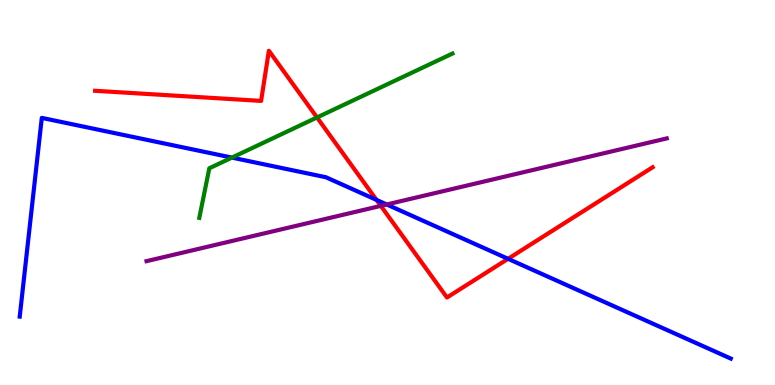[{'lines': ['blue', 'red'], 'intersections': [{'x': 4.86, 'y': 4.81}, {'x': 6.56, 'y': 3.28}]}, {'lines': ['green', 'red'], 'intersections': [{'x': 4.09, 'y': 6.95}]}, {'lines': ['purple', 'red'], 'intersections': [{'x': 4.91, 'y': 4.65}]}, {'lines': ['blue', 'green'], 'intersections': [{'x': 2.99, 'y': 5.91}]}, {'lines': ['blue', 'purple'], 'intersections': [{'x': 4.99, 'y': 4.69}]}, {'lines': ['green', 'purple'], 'intersections': []}]